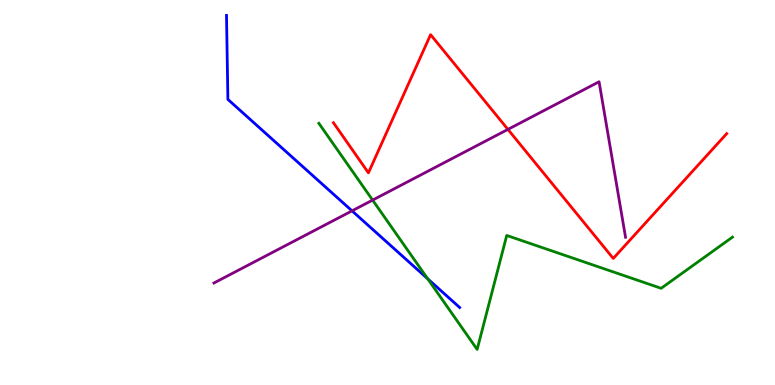[{'lines': ['blue', 'red'], 'intersections': []}, {'lines': ['green', 'red'], 'intersections': []}, {'lines': ['purple', 'red'], 'intersections': [{'x': 6.55, 'y': 6.64}]}, {'lines': ['blue', 'green'], 'intersections': [{'x': 5.52, 'y': 2.76}]}, {'lines': ['blue', 'purple'], 'intersections': [{'x': 4.54, 'y': 4.52}]}, {'lines': ['green', 'purple'], 'intersections': [{'x': 4.81, 'y': 4.8}]}]